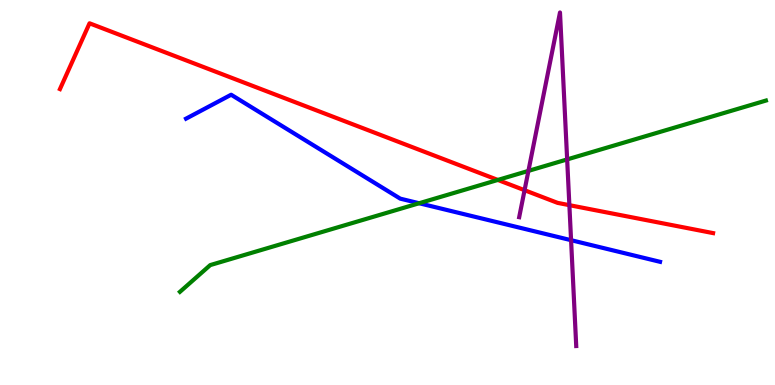[{'lines': ['blue', 'red'], 'intersections': []}, {'lines': ['green', 'red'], 'intersections': [{'x': 6.42, 'y': 5.33}]}, {'lines': ['purple', 'red'], 'intersections': [{'x': 6.77, 'y': 5.06}, {'x': 7.35, 'y': 4.67}]}, {'lines': ['blue', 'green'], 'intersections': [{'x': 5.41, 'y': 4.72}]}, {'lines': ['blue', 'purple'], 'intersections': [{'x': 7.37, 'y': 3.76}]}, {'lines': ['green', 'purple'], 'intersections': [{'x': 6.82, 'y': 5.56}, {'x': 7.32, 'y': 5.86}]}]